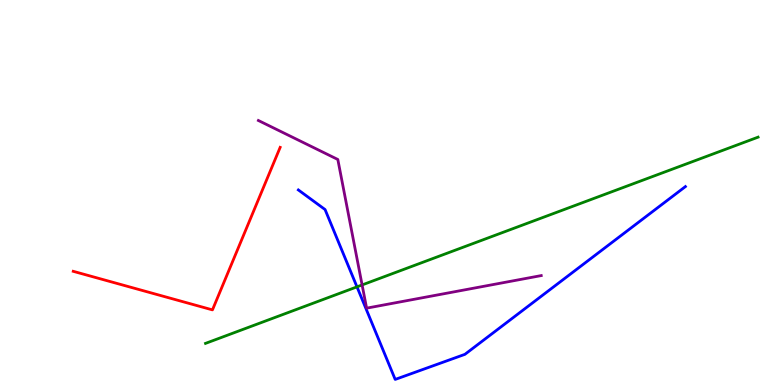[{'lines': ['blue', 'red'], 'intersections': []}, {'lines': ['green', 'red'], 'intersections': []}, {'lines': ['purple', 'red'], 'intersections': []}, {'lines': ['blue', 'green'], 'intersections': [{'x': 4.61, 'y': 2.55}]}, {'lines': ['blue', 'purple'], 'intersections': []}, {'lines': ['green', 'purple'], 'intersections': [{'x': 4.67, 'y': 2.6}]}]